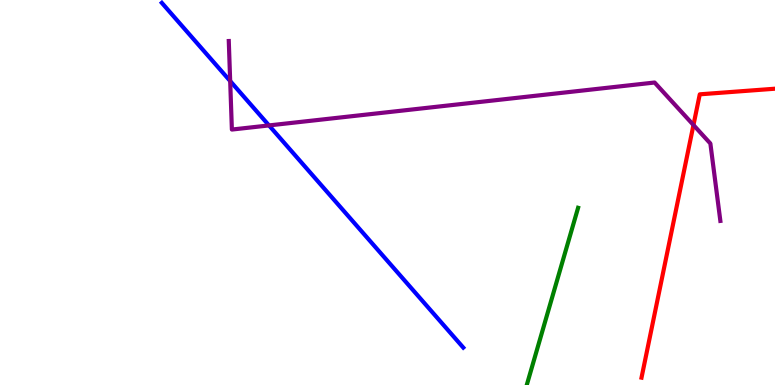[{'lines': ['blue', 'red'], 'intersections': []}, {'lines': ['green', 'red'], 'intersections': []}, {'lines': ['purple', 'red'], 'intersections': [{'x': 8.95, 'y': 6.75}]}, {'lines': ['blue', 'green'], 'intersections': []}, {'lines': ['blue', 'purple'], 'intersections': [{'x': 2.97, 'y': 7.9}, {'x': 3.47, 'y': 6.74}]}, {'lines': ['green', 'purple'], 'intersections': []}]